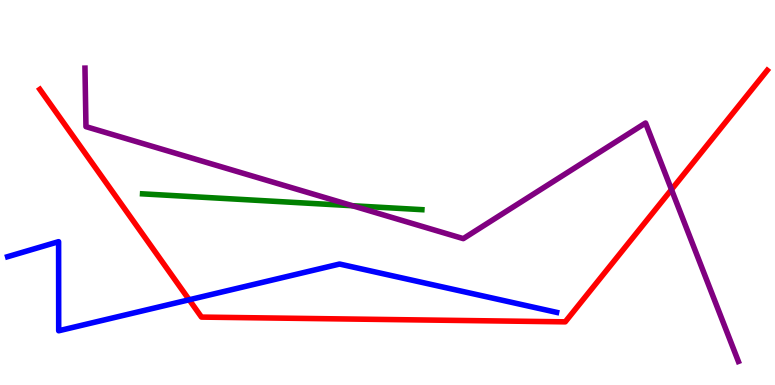[{'lines': ['blue', 'red'], 'intersections': [{'x': 2.44, 'y': 2.21}]}, {'lines': ['green', 'red'], 'intersections': []}, {'lines': ['purple', 'red'], 'intersections': [{'x': 8.66, 'y': 5.08}]}, {'lines': ['blue', 'green'], 'intersections': []}, {'lines': ['blue', 'purple'], 'intersections': []}, {'lines': ['green', 'purple'], 'intersections': [{'x': 4.55, 'y': 4.66}]}]